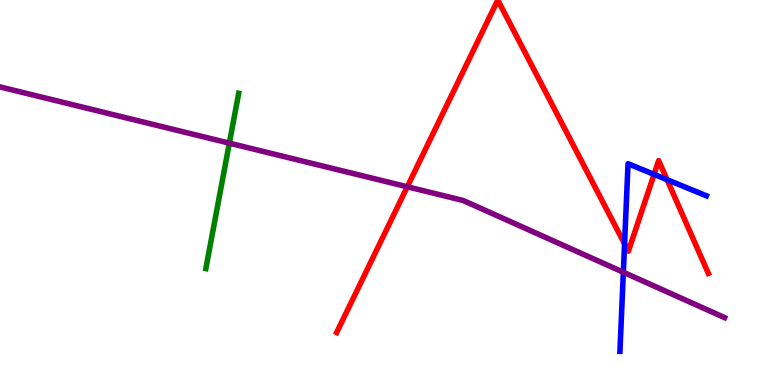[{'lines': ['blue', 'red'], 'intersections': [{'x': 8.06, 'y': 3.67}, {'x': 8.44, 'y': 5.47}, {'x': 8.61, 'y': 5.33}]}, {'lines': ['green', 'red'], 'intersections': []}, {'lines': ['purple', 'red'], 'intersections': [{'x': 5.26, 'y': 5.15}]}, {'lines': ['blue', 'green'], 'intersections': []}, {'lines': ['blue', 'purple'], 'intersections': [{'x': 8.04, 'y': 2.93}]}, {'lines': ['green', 'purple'], 'intersections': [{'x': 2.96, 'y': 6.28}]}]